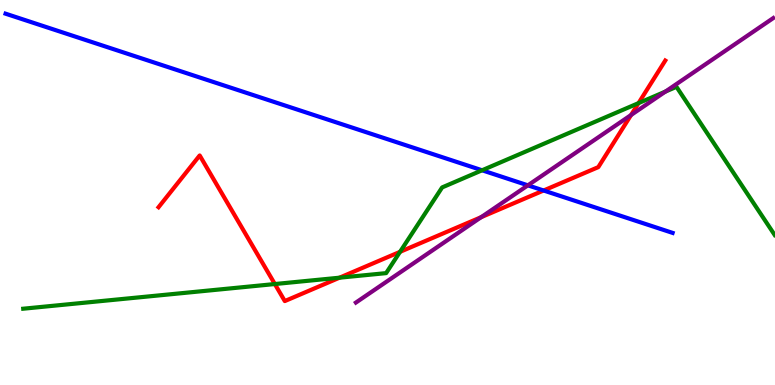[{'lines': ['blue', 'red'], 'intersections': [{'x': 7.01, 'y': 5.05}]}, {'lines': ['green', 'red'], 'intersections': [{'x': 3.55, 'y': 2.62}, {'x': 4.38, 'y': 2.79}, {'x': 5.16, 'y': 3.46}, {'x': 8.24, 'y': 7.32}]}, {'lines': ['purple', 'red'], 'intersections': [{'x': 6.21, 'y': 4.36}, {'x': 8.14, 'y': 7.01}]}, {'lines': ['blue', 'green'], 'intersections': [{'x': 6.22, 'y': 5.58}]}, {'lines': ['blue', 'purple'], 'intersections': [{'x': 6.81, 'y': 5.19}]}, {'lines': ['green', 'purple'], 'intersections': [{'x': 8.59, 'y': 7.62}]}]